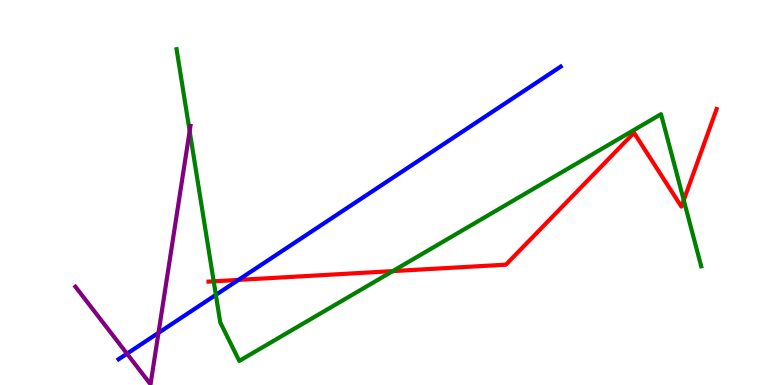[{'lines': ['blue', 'red'], 'intersections': [{'x': 3.08, 'y': 2.73}]}, {'lines': ['green', 'red'], 'intersections': [{'x': 2.76, 'y': 2.69}, {'x': 5.07, 'y': 2.96}, {'x': 8.82, 'y': 4.8}]}, {'lines': ['purple', 'red'], 'intersections': []}, {'lines': ['blue', 'green'], 'intersections': [{'x': 2.79, 'y': 2.34}]}, {'lines': ['blue', 'purple'], 'intersections': [{'x': 1.64, 'y': 0.813}, {'x': 2.05, 'y': 1.35}]}, {'lines': ['green', 'purple'], 'intersections': [{'x': 2.45, 'y': 6.59}]}]